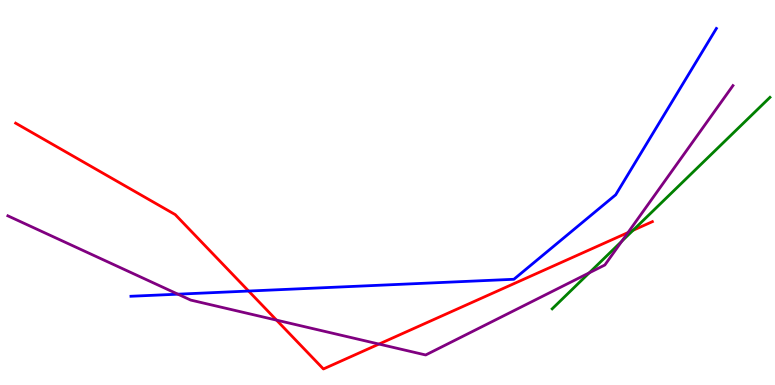[{'lines': ['blue', 'red'], 'intersections': [{'x': 3.21, 'y': 2.44}]}, {'lines': ['green', 'red'], 'intersections': [{'x': 8.17, 'y': 4.02}]}, {'lines': ['purple', 'red'], 'intersections': [{'x': 3.57, 'y': 1.68}, {'x': 4.89, 'y': 1.06}, {'x': 8.1, 'y': 3.96}]}, {'lines': ['blue', 'green'], 'intersections': []}, {'lines': ['blue', 'purple'], 'intersections': [{'x': 2.3, 'y': 2.36}]}, {'lines': ['green', 'purple'], 'intersections': [{'x': 7.6, 'y': 2.91}, {'x': 8.02, 'y': 3.74}]}]